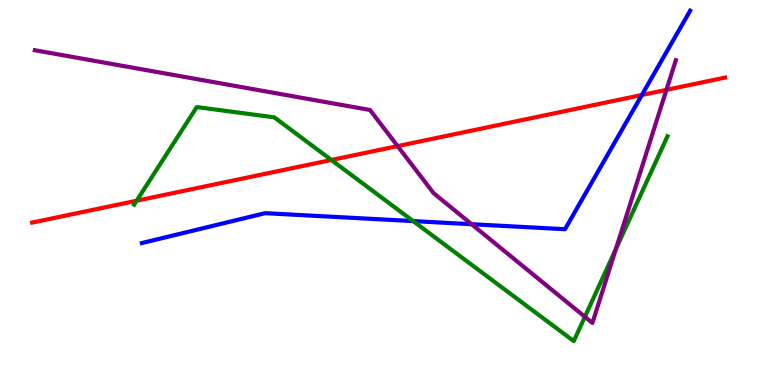[{'lines': ['blue', 'red'], 'intersections': [{'x': 8.28, 'y': 7.53}]}, {'lines': ['green', 'red'], 'intersections': [{'x': 1.76, 'y': 4.79}, {'x': 4.28, 'y': 5.84}]}, {'lines': ['purple', 'red'], 'intersections': [{'x': 5.13, 'y': 6.2}, {'x': 8.6, 'y': 7.67}]}, {'lines': ['blue', 'green'], 'intersections': [{'x': 5.33, 'y': 4.26}]}, {'lines': ['blue', 'purple'], 'intersections': [{'x': 6.09, 'y': 4.18}]}, {'lines': ['green', 'purple'], 'intersections': [{'x': 7.55, 'y': 1.77}, {'x': 7.95, 'y': 3.53}]}]